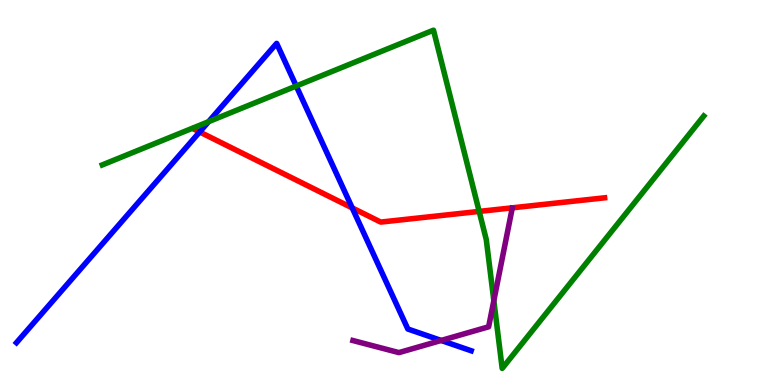[{'lines': ['blue', 'red'], 'intersections': [{'x': 2.58, 'y': 6.57}, {'x': 4.54, 'y': 4.6}]}, {'lines': ['green', 'red'], 'intersections': [{'x': 6.18, 'y': 4.51}]}, {'lines': ['purple', 'red'], 'intersections': []}, {'lines': ['blue', 'green'], 'intersections': [{'x': 2.69, 'y': 6.84}, {'x': 3.82, 'y': 7.77}]}, {'lines': ['blue', 'purple'], 'intersections': [{'x': 5.69, 'y': 1.16}]}, {'lines': ['green', 'purple'], 'intersections': [{'x': 6.37, 'y': 2.19}]}]